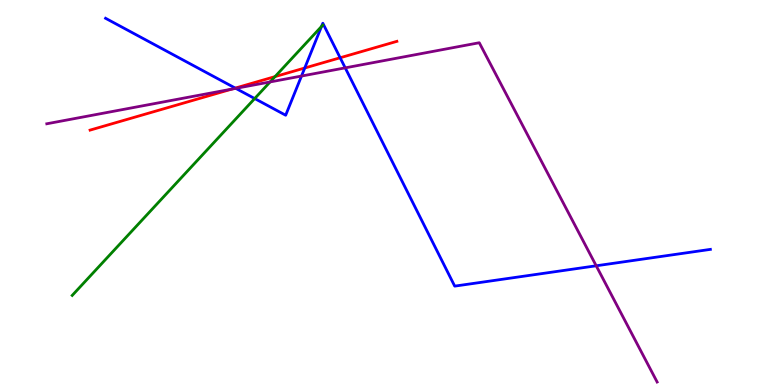[{'lines': ['blue', 'red'], 'intersections': [{'x': 3.04, 'y': 7.71}, {'x': 3.93, 'y': 8.23}, {'x': 4.39, 'y': 8.5}]}, {'lines': ['green', 'red'], 'intersections': [{'x': 3.55, 'y': 8.01}]}, {'lines': ['purple', 'red'], 'intersections': [{'x': 2.99, 'y': 7.69}]}, {'lines': ['blue', 'green'], 'intersections': [{'x': 3.29, 'y': 7.44}, {'x': 4.15, 'y': 9.31}]}, {'lines': ['blue', 'purple'], 'intersections': [{'x': 3.04, 'y': 7.7}, {'x': 3.89, 'y': 8.02}, {'x': 4.45, 'y': 8.24}, {'x': 7.69, 'y': 3.1}]}, {'lines': ['green', 'purple'], 'intersections': [{'x': 3.49, 'y': 7.87}]}]